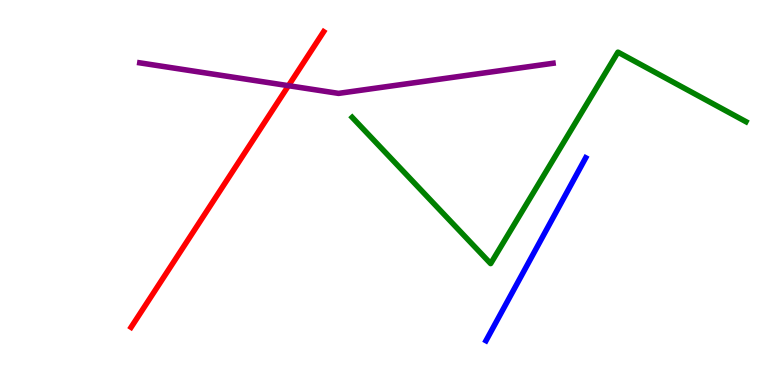[{'lines': ['blue', 'red'], 'intersections': []}, {'lines': ['green', 'red'], 'intersections': []}, {'lines': ['purple', 'red'], 'intersections': [{'x': 3.72, 'y': 7.77}]}, {'lines': ['blue', 'green'], 'intersections': []}, {'lines': ['blue', 'purple'], 'intersections': []}, {'lines': ['green', 'purple'], 'intersections': []}]